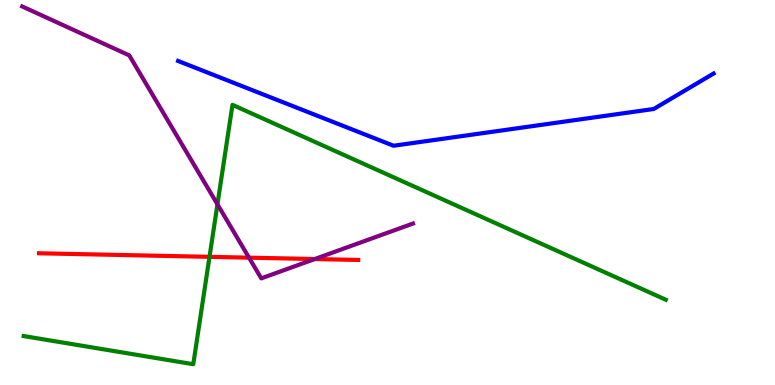[{'lines': ['blue', 'red'], 'intersections': []}, {'lines': ['green', 'red'], 'intersections': [{'x': 2.7, 'y': 3.33}]}, {'lines': ['purple', 'red'], 'intersections': [{'x': 3.21, 'y': 3.31}, {'x': 4.06, 'y': 3.27}]}, {'lines': ['blue', 'green'], 'intersections': []}, {'lines': ['blue', 'purple'], 'intersections': []}, {'lines': ['green', 'purple'], 'intersections': [{'x': 2.81, 'y': 4.69}]}]